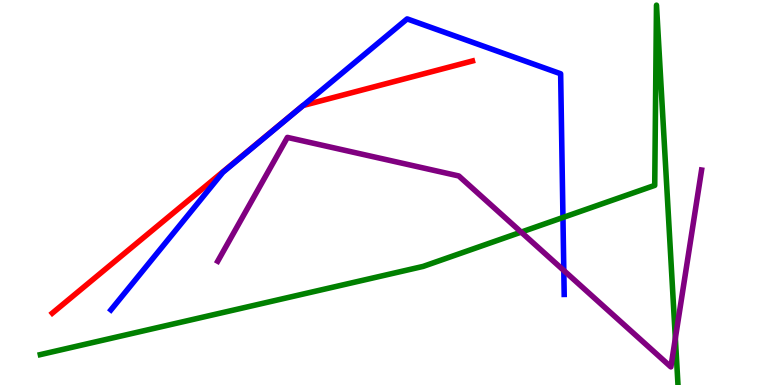[{'lines': ['blue', 'red'], 'intersections': [{'x': 3.91, 'y': 7.26}]}, {'lines': ['green', 'red'], 'intersections': []}, {'lines': ['purple', 'red'], 'intersections': []}, {'lines': ['blue', 'green'], 'intersections': [{'x': 7.26, 'y': 4.35}]}, {'lines': ['blue', 'purple'], 'intersections': [{'x': 7.27, 'y': 2.97}]}, {'lines': ['green', 'purple'], 'intersections': [{'x': 6.72, 'y': 3.97}, {'x': 8.71, 'y': 1.21}]}]